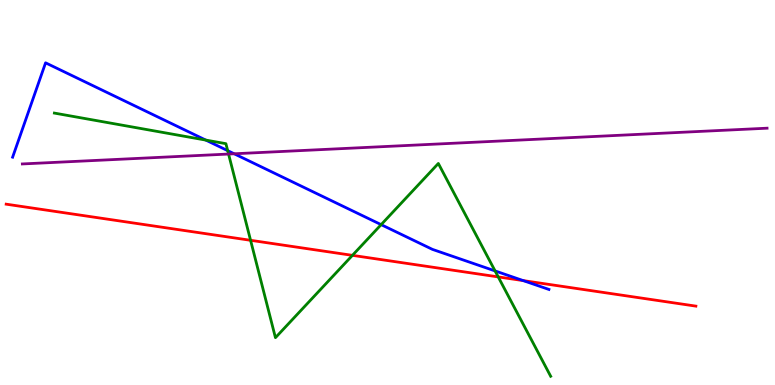[{'lines': ['blue', 'red'], 'intersections': [{'x': 6.75, 'y': 2.71}]}, {'lines': ['green', 'red'], 'intersections': [{'x': 3.23, 'y': 3.76}, {'x': 4.55, 'y': 3.37}, {'x': 6.43, 'y': 2.81}]}, {'lines': ['purple', 'red'], 'intersections': []}, {'lines': ['blue', 'green'], 'intersections': [{'x': 2.66, 'y': 6.36}, {'x': 2.94, 'y': 6.09}, {'x': 4.92, 'y': 4.17}, {'x': 6.39, 'y': 2.96}]}, {'lines': ['blue', 'purple'], 'intersections': [{'x': 3.02, 'y': 6.01}]}, {'lines': ['green', 'purple'], 'intersections': [{'x': 2.95, 'y': 6.0}]}]